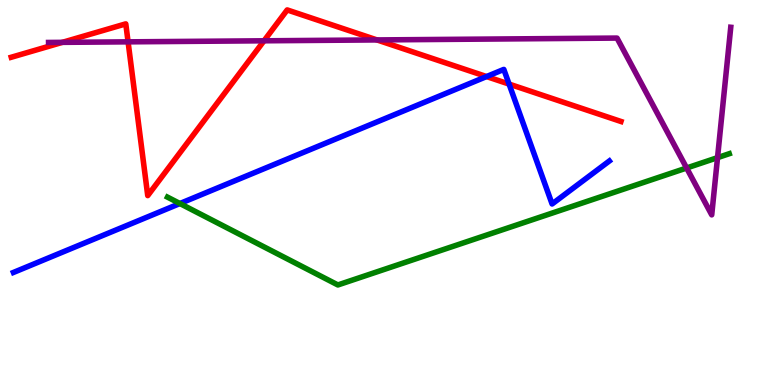[{'lines': ['blue', 'red'], 'intersections': [{'x': 6.28, 'y': 8.01}, {'x': 6.57, 'y': 7.82}]}, {'lines': ['green', 'red'], 'intersections': []}, {'lines': ['purple', 'red'], 'intersections': [{'x': 0.805, 'y': 8.9}, {'x': 1.65, 'y': 8.91}, {'x': 3.41, 'y': 8.94}, {'x': 4.86, 'y': 8.96}]}, {'lines': ['blue', 'green'], 'intersections': [{'x': 2.32, 'y': 4.71}]}, {'lines': ['blue', 'purple'], 'intersections': []}, {'lines': ['green', 'purple'], 'intersections': [{'x': 8.86, 'y': 5.64}, {'x': 9.26, 'y': 5.91}]}]